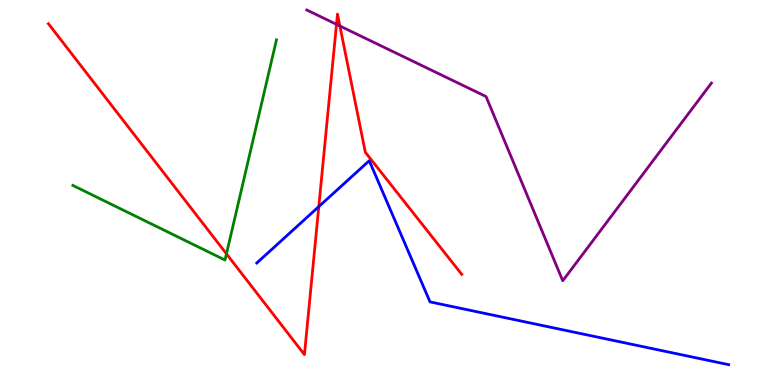[{'lines': ['blue', 'red'], 'intersections': [{'x': 4.11, 'y': 4.63}]}, {'lines': ['green', 'red'], 'intersections': [{'x': 2.92, 'y': 3.41}]}, {'lines': ['purple', 'red'], 'intersections': [{'x': 4.34, 'y': 9.37}, {'x': 4.39, 'y': 9.33}]}, {'lines': ['blue', 'green'], 'intersections': []}, {'lines': ['blue', 'purple'], 'intersections': []}, {'lines': ['green', 'purple'], 'intersections': []}]